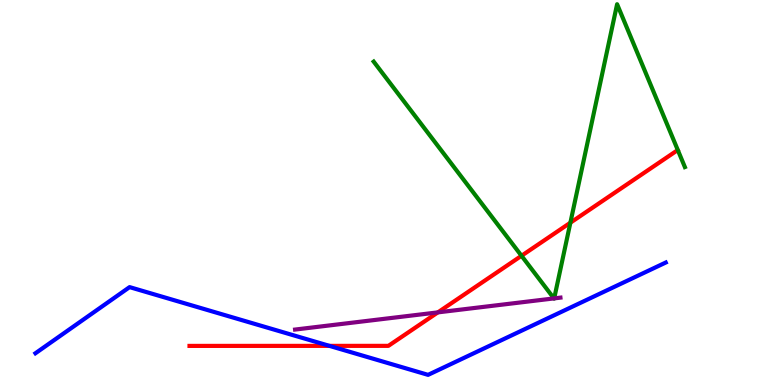[{'lines': ['blue', 'red'], 'intersections': [{'x': 4.25, 'y': 1.02}]}, {'lines': ['green', 'red'], 'intersections': [{'x': 6.73, 'y': 3.36}, {'x': 7.36, 'y': 4.22}]}, {'lines': ['purple', 'red'], 'intersections': [{'x': 5.65, 'y': 1.89}]}, {'lines': ['blue', 'green'], 'intersections': []}, {'lines': ['blue', 'purple'], 'intersections': []}, {'lines': ['green', 'purple'], 'intersections': [{'x': 7.15, 'y': 2.25}, {'x': 7.15, 'y': 2.25}]}]